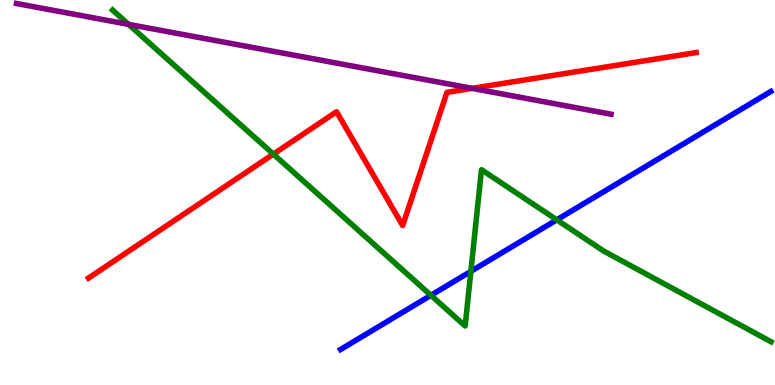[{'lines': ['blue', 'red'], 'intersections': []}, {'lines': ['green', 'red'], 'intersections': [{'x': 3.53, 'y': 6.0}]}, {'lines': ['purple', 'red'], 'intersections': [{'x': 6.09, 'y': 7.71}]}, {'lines': ['blue', 'green'], 'intersections': [{'x': 5.56, 'y': 2.33}, {'x': 6.08, 'y': 2.95}, {'x': 7.18, 'y': 4.29}]}, {'lines': ['blue', 'purple'], 'intersections': []}, {'lines': ['green', 'purple'], 'intersections': [{'x': 1.66, 'y': 9.37}]}]